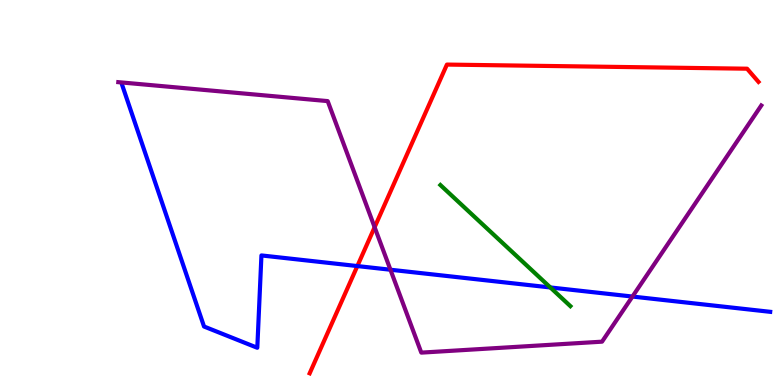[{'lines': ['blue', 'red'], 'intersections': [{'x': 4.61, 'y': 3.09}]}, {'lines': ['green', 'red'], 'intersections': []}, {'lines': ['purple', 'red'], 'intersections': [{'x': 4.83, 'y': 4.1}]}, {'lines': ['blue', 'green'], 'intersections': [{'x': 7.1, 'y': 2.53}]}, {'lines': ['blue', 'purple'], 'intersections': [{'x': 5.04, 'y': 2.99}, {'x': 8.16, 'y': 2.3}]}, {'lines': ['green', 'purple'], 'intersections': []}]